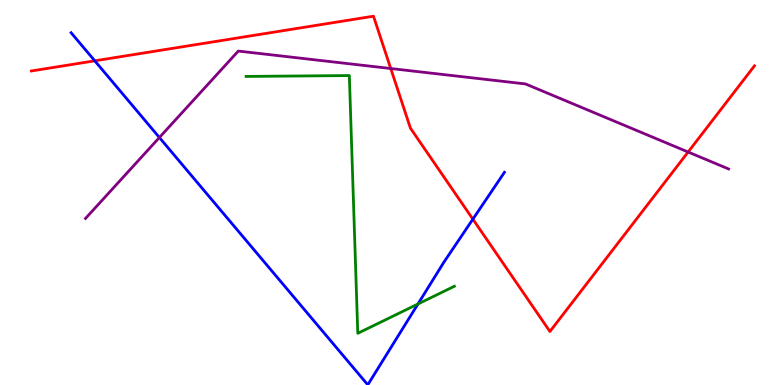[{'lines': ['blue', 'red'], 'intersections': [{'x': 1.22, 'y': 8.42}, {'x': 6.1, 'y': 4.31}]}, {'lines': ['green', 'red'], 'intersections': []}, {'lines': ['purple', 'red'], 'intersections': [{'x': 5.04, 'y': 8.22}, {'x': 8.88, 'y': 6.05}]}, {'lines': ['blue', 'green'], 'intersections': [{'x': 5.39, 'y': 2.1}]}, {'lines': ['blue', 'purple'], 'intersections': [{'x': 2.06, 'y': 6.43}]}, {'lines': ['green', 'purple'], 'intersections': []}]